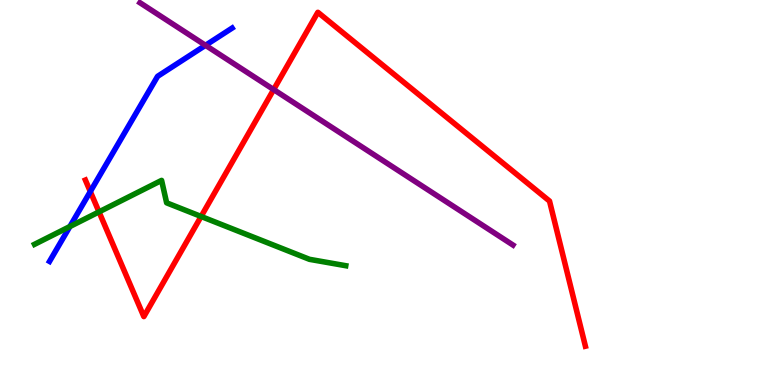[{'lines': ['blue', 'red'], 'intersections': [{'x': 1.17, 'y': 5.02}]}, {'lines': ['green', 'red'], 'intersections': [{'x': 1.28, 'y': 4.5}, {'x': 2.59, 'y': 4.38}]}, {'lines': ['purple', 'red'], 'intersections': [{'x': 3.53, 'y': 7.67}]}, {'lines': ['blue', 'green'], 'intersections': [{'x': 0.902, 'y': 4.12}]}, {'lines': ['blue', 'purple'], 'intersections': [{'x': 2.65, 'y': 8.82}]}, {'lines': ['green', 'purple'], 'intersections': []}]